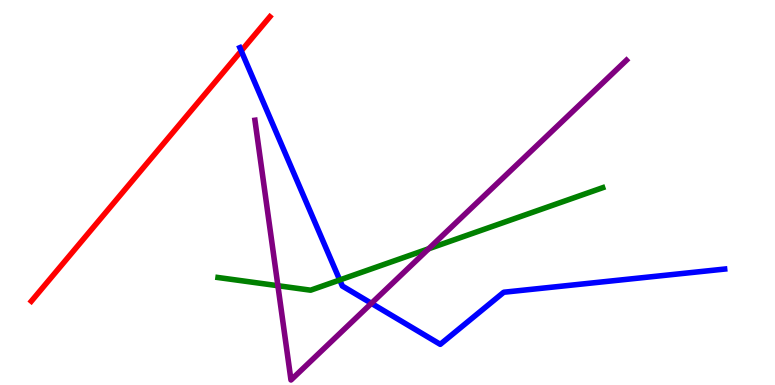[{'lines': ['blue', 'red'], 'intersections': [{'x': 3.11, 'y': 8.68}]}, {'lines': ['green', 'red'], 'intersections': []}, {'lines': ['purple', 'red'], 'intersections': []}, {'lines': ['blue', 'green'], 'intersections': [{'x': 4.38, 'y': 2.73}]}, {'lines': ['blue', 'purple'], 'intersections': [{'x': 4.79, 'y': 2.12}]}, {'lines': ['green', 'purple'], 'intersections': [{'x': 3.59, 'y': 2.58}, {'x': 5.53, 'y': 3.54}]}]